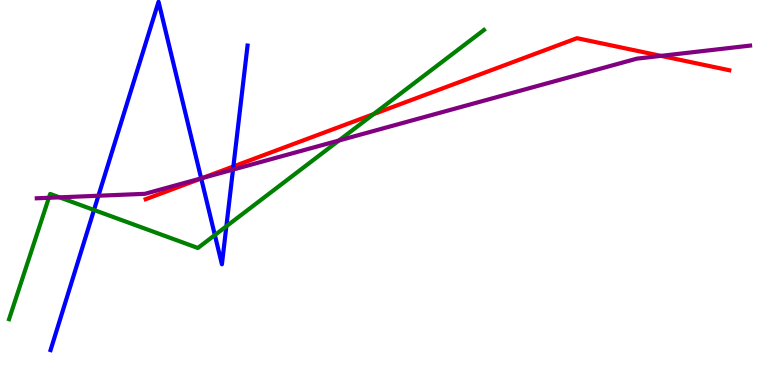[{'lines': ['blue', 'red'], 'intersections': [{'x': 2.6, 'y': 5.36}, {'x': 3.01, 'y': 5.68}]}, {'lines': ['green', 'red'], 'intersections': [{'x': 4.82, 'y': 7.03}]}, {'lines': ['purple', 'red'], 'intersections': [{'x': 2.61, 'y': 5.38}, {'x': 8.53, 'y': 8.55}]}, {'lines': ['blue', 'green'], 'intersections': [{'x': 1.21, 'y': 4.55}, {'x': 2.77, 'y': 3.89}, {'x': 2.92, 'y': 4.12}]}, {'lines': ['blue', 'purple'], 'intersections': [{'x': 1.27, 'y': 4.92}, {'x': 2.6, 'y': 5.37}, {'x': 3.01, 'y': 5.59}]}, {'lines': ['green', 'purple'], 'intersections': [{'x': 0.631, 'y': 4.86}, {'x': 0.767, 'y': 4.87}, {'x': 4.37, 'y': 6.35}]}]